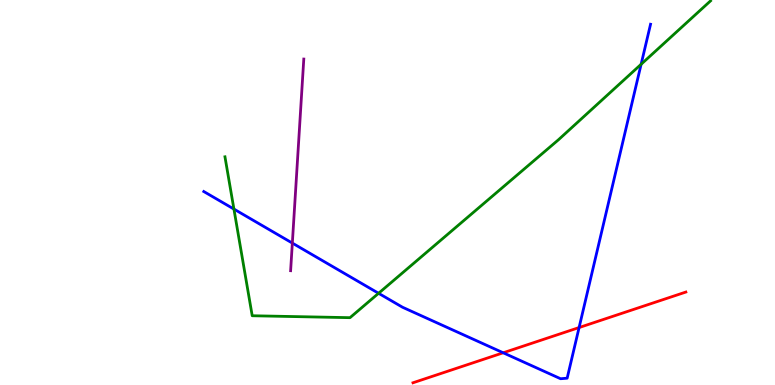[{'lines': ['blue', 'red'], 'intersections': [{'x': 6.49, 'y': 0.837}, {'x': 7.47, 'y': 1.49}]}, {'lines': ['green', 'red'], 'intersections': []}, {'lines': ['purple', 'red'], 'intersections': []}, {'lines': ['blue', 'green'], 'intersections': [{'x': 3.02, 'y': 4.57}, {'x': 4.88, 'y': 2.38}, {'x': 8.27, 'y': 8.33}]}, {'lines': ['blue', 'purple'], 'intersections': [{'x': 3.77, 'y': 3.69}]}, {'lines': ['green', 'purple'], 'intersections': []}]